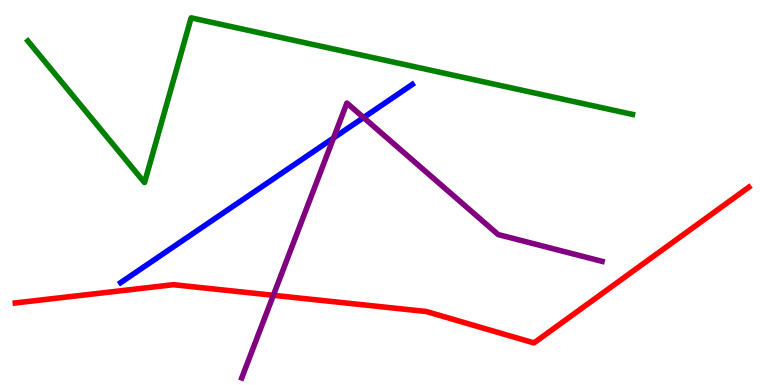[{'lines': ['blue', 'red'], 'intersections': []}, {'lines': ['green', 'red'], 'intersections': []}, {'lines': ['purple', 'red'], 'intersections': [{'x': 3.53, 'y': 2.33}]}, {'lines': ['blue', 'green'], 'intersections': []}, {'lines': ['blue', 'purple'], 'intersections': [{'x': 4.3, 'y': 6.42}, {'x': 4.69, 'y': 6.95}]}, {'lines': ['green', 'purple'], 'intersections': []}]